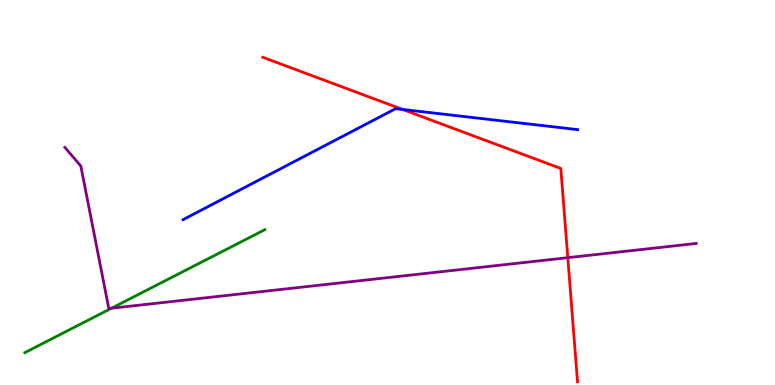[{'lines': ['blue', 'red'], 'intersections': [{'x': 5.2, 'y': 7.16}]}, {'lines': ['green', 'red'], 'intersections': []}, {'lines': ['purple', 'red'], 'intersections': [{'x': 7.33, 'y': 3.31}]}, {'lines': ['blue', 'green'], 'intersections': []}, {'lines': ['blue', 'purple'], 'intersections': []}, {'lines': ['green', 'purple'], 'intersections': [{'x': 1.44, 'y': 1.99}]}]